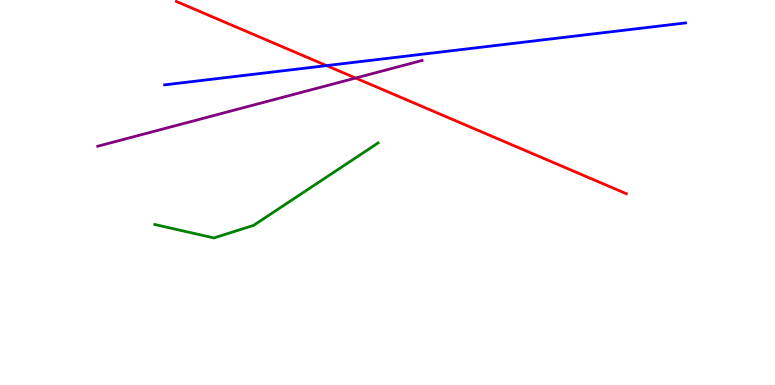[{'lines': ['blue', 'red'], 'intersections': [{'x': 4.21, 'y': 8.3}]}, {'lines': ['green', 'red'], 'intersections': []}, {'lines': ['purple', 'red'], 'intersections': [{'x': 4.59, 'y': 7.97}]}, {'lines': ['blue', 'green'], 'intersections': []}, {'lines': ['blue', 'purple'], 'intersections': []}, {'lines': ['green', 'purple'], 'intersections': []}]